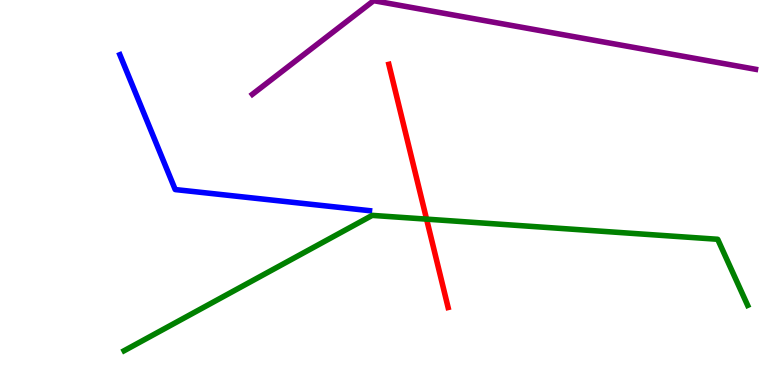[{'lines': ['blue', 'red'], 'intersections': []}, {'lines': ['green', 'red'], 'intersections': [{'x': 5.5, 'y': 4.31}]}, {'lines': ['purple', 'red'], 'intersections': []}, {'lines': ['blue', 'green'], 'intersections': []}, {'lines': ['blue', 'purple'], 'intersections': []}, {'lines': ['green', 'purple'], 'intersections': []}]